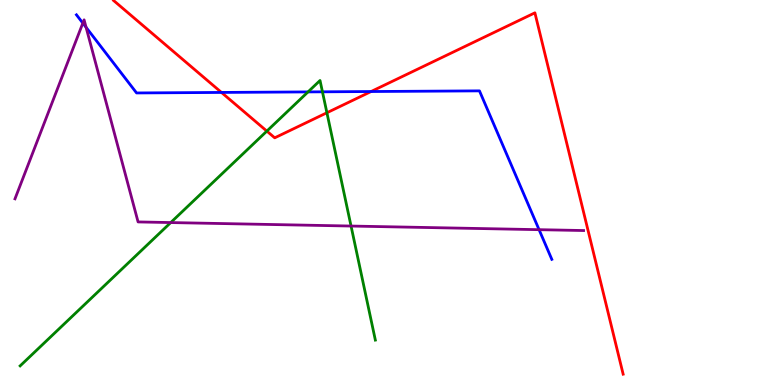[{'lines': ['blue', 'red'], 'intersections': [{'x': 2.86, 'y': 7.6}, {'x': 4.79, 'y': 7.62}]}, {'lines': ['green', 'red'], 'intersections': [{'x': 3.44, 'y': 6.59}, {'x': 4.22, 'y': 7.07}]}, {'lines': ['purple', 'red'], 'intersections': []}, {'lines': ['blue', 'green'], 'intersections': [{'x': 3.97, 'y': 7.61}, {'x': 4.16, 'y': 7.62}]}, {'lines': ['blue', 'purple'], 'intersections': [{'x': 1.07, 'y': 9.4}, {'x': 1.11, 'y': 9.29}, {'x': 6.96, 'y': 4.03}]}, {'lines': ['green', 'purple'], 'intersections': [{'x': 2.2, 'y': 4.22}, {'x': 4.53, 'y': 4.13}]}]